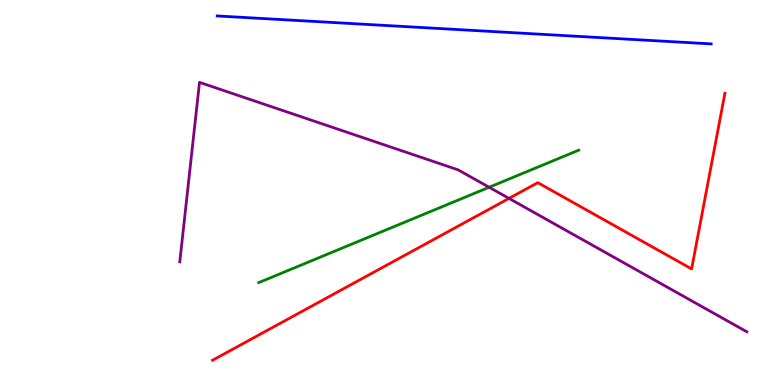[{'lines': ['blue', 'red'], 'intersections': []}, {'lines': ['green', 'red'], 'intersections': []}, {'lines': ['purple', 'red'], 'intersections': [{'x': 6.57, 'y': 4.85}]}, {'lines': ['blue', 'green'], 'intersections': []}, {'lines': ['blue', 'purple'], 'intersections': []}, {'lines': ['green', 'purple'], 'intersections': [{'x': 6.31, 'y': 5.14}]}]